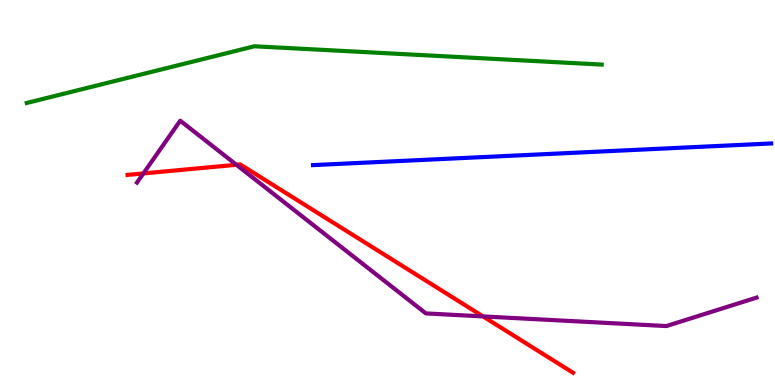[{'lines': ['blue', 'red'], 'intersections': []}, {'lines': ['green', 'red'], 'intersections': []}, {'lines': ['purple', 'red'], 'intersections': [{'x': 1.85, 'y': 5.5}, {'x': 3.05, 'y': 5.72}, {'x': 6.23, 'y': 1.78}]}, {'lines': ['blue', 'green'], 'intersections': []}, {'lines': ['blue', 'purple'], 'intersections': []}, {'lines': ['green', 'purple'], 'intersections': []}]